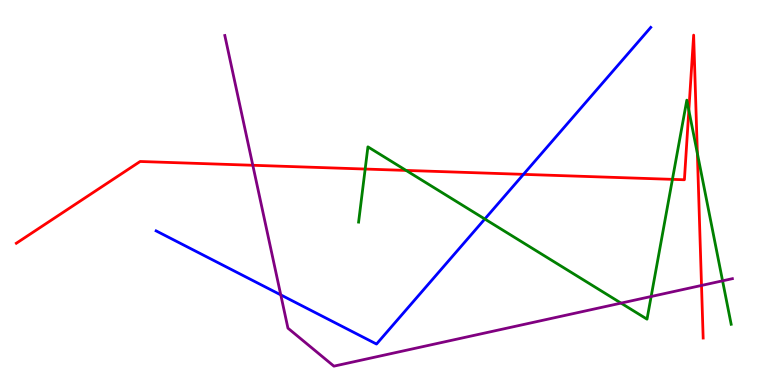[{'lines': ['blue', 'red'], 'intersections': [{'x': 6.75, 'y': 5.47}]}, {'lines': ['green', 'red'], 'intersections': [{'x': 4.71, 'y': 5.61}, {'x': 5.24, 'y': 5.57}, {'x': 8.68, 'y': 5.34}, {'x': 8.89, 'y': 7.14}, {'x': 9.0, 'y': 6.02}]}, {'lines': ['purple', 'red'], 'intersections': [{'x': 3.26, 'y': 5.71}, {'x': 9.05, 'y': 2.59}]}, {'lines': ['blue', 'green'], 'intersections': [{'x': 6.26, 'y': 4.31}]}, {'lines': ['blue', 'purple'], 'intersections': [{'x': 3.62, 'y': 2.34}]}, {'lines': ['green', 'purple'], 'intersections': [{'x': 8.01, 'y': 2.13}, {'x': 8.4, 'y': 2.3}, {'x': 9.32, 'y': 2.71}]}]